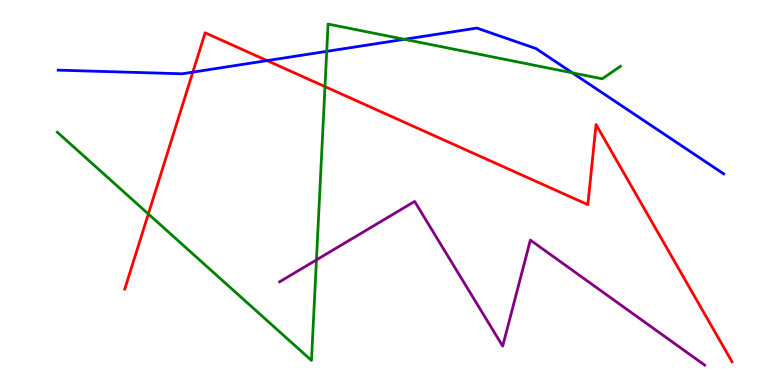[{'lines': ['blue', 'red'], 'intersections': [{'x': 2.49, 'y': 8.13}, {'x': 3.45, 'y': 8.43}]}, {'lines': ['green', 'red'], 'intersections': [{'x': 1.91, 'y': 4.44}, {'x': 4.19, 'y': 7.75}]}, {'lines': ['purple', 'red'], 'intersections': []}, {'lines': ['blue', 'green'], 'intersections': [{'x': 4.22, 'y': 8.67}, {'x': 5.22, 'y': 8.98}, {'x': 7.39, 'y': 8.11}]}, {'lines': ['blue', 'purple'], 'intersections': []}, {'lines': ['green', 'purple'], 'intersections': [{'x': 4.08, 'y': 3.25}]}]